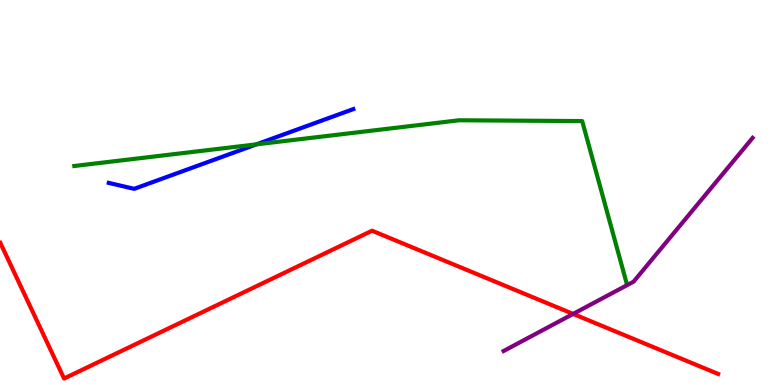[{'lines': ['blue', 'red'], 'intersections': []}, {'lines': ['green', 'red'], 'intersections': []}, {'lines': ['purple', 'red'], 'intersections': [{'x': 7.4, 'y': 1.85}]}, {'lines': ['blue', 'green'], 'intersections': [{'x': 3.31, 'y': 6.25}]}, {'lines': ['blue', 'purple'], 'intersections': []}, {'lines': ['green', 'purple'], 'intersections': []}]